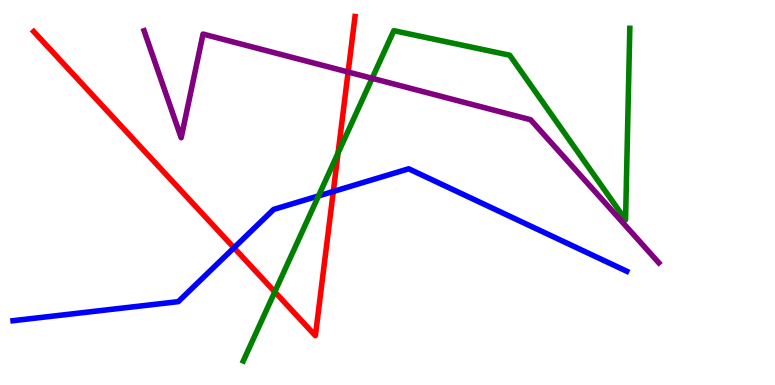[{'lines': ['blue', 'red'], 'intersections': [{'x': 3.02, 'y': 3.56}, {'x': 4.3, 'y': 5.03}]}, {'lines': ['green', 'red'], 'intersections': [{'x': 3.55, 'y': 2.42}, {'x': 4.36, 'y': 6.03}]}, {'lines': ['purple', 'red'], 'intersections': [{'x': 4.49, 'y': 8.13}]}, {'lines': ['blue', 'green'], 'intersections': [{'x': 4.11, 'y': 4.91}]}, {'lines': ['blue', 'purple'], 'intersections': []}, {'lines': ['green', 'purple'], 'intersections': [{'x': 4.8, 'y': 7.97}]}]